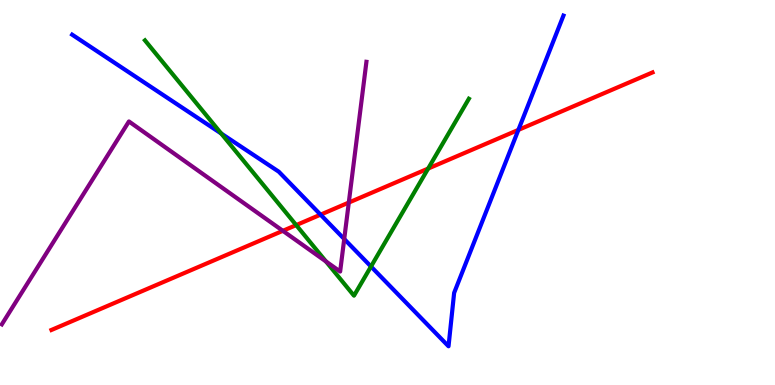[{'lines': ['blue', 'red'], 'intersections': [{'x': 4.14, 'y': 4.42}, {'x': 6.69, 'y': 6.63}]}, {'lines': ['green', 'red'], 'intersections': [{'x': 3.82, 'y': 4.15}, {'x': 5.52, 'y': 5.62}]}, {'lines': ['purple', 'red'], 'intersections': [{'x': 3.65, 'y': 4.0}, {'x': 4.5, 'y': 4.74}]}, {'lines': ['blue', 'green'], 'intersections': [{'x': 2.85, 'y': 6.53}, {'x': 4.79, 'y': 3.08}]}, {'lines': ['blue', 'purple'], 'intersections': [{'x': 4.44, 'y': 3.79}]}, {'lines': ['green', 'purple'], 'intersections': [{'x': 4.21, 'y': 3.21}]}]